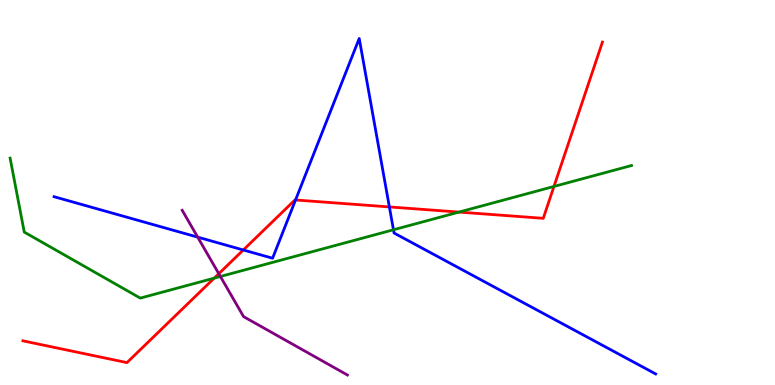[{'lines': ['blue', 'red'], 'intersections': [{'x': 3.14, 'y': 3.51}, {'x': 3.81, 'y': 4.81}, {'x': 5.02, 'y': 4.63}]}, {'lines': ['green', 'red'], 'intersections': [{'x': 2.76, 'y': 2.78}, {'x': 5.92, 'y': 4.49}, {'x': 7.15, 'y': 5.16}]}, {'lines': ['purple', 'red'], 'intersections': [{'x': 2.82, 'y': 2.89}]}, {'lines': ['blue', 'green'], 'intersections': [{'x': 5.08, 'y': 4.03}]}, {'lines': ['blue', 'purple'], 'intersections': [{'x': 2.55, 'y': 3.84}]}, {'lines': ['green', 'purple'], 'intersections': [{'x': 2.84, 'y': 2.82}]}]